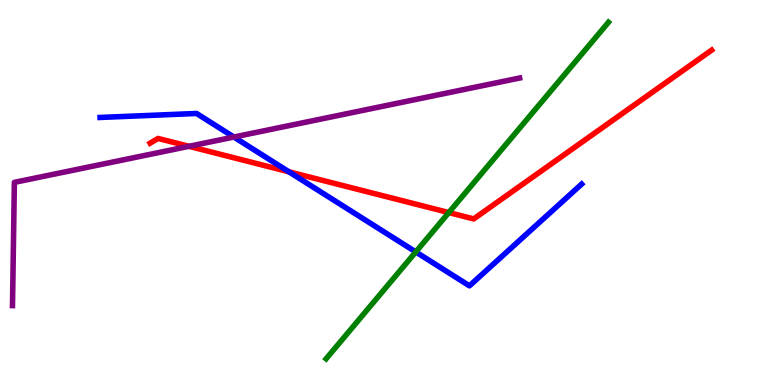[{'lines': ['blue', 'red'], 'intersections': [{'x': 3.73, 'y': 5.54}]}, {'lines': ['green', 'red'], 'intersections': [{'x': 5.79, 'y': 4.48}]}, {'lines': ['purple', 'red'], 'intersections': [{'x': 2.44, 'y': 6.2}]}, {'lines': ['blue', 'green'], 'intersections': [{'x': 5.36, 'y': 3.46}]}, {'lines': ['blue', 'purple'], 'intersections': [{'x': 3.02, 'y': 6.44}]}, {'lines': ['green', 'purple'], 'intersections': []}]